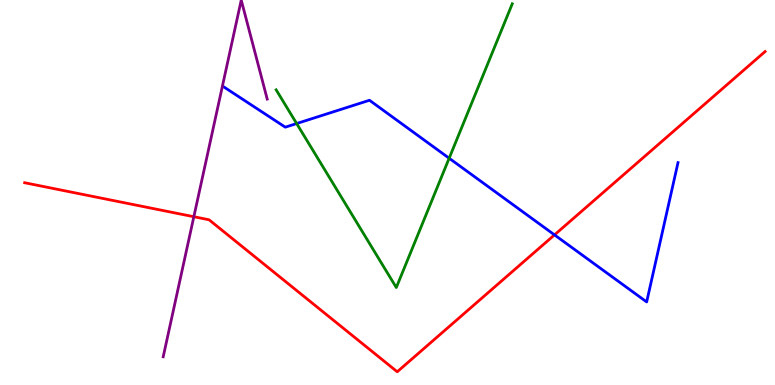[{'lines': ['blue', 'red'], 'intersections': [{'x': 7.15, 'y': 3.9}]}, {'lines': ['green', 'red'], 'intersections': []}, {'lines': ['purple', 'red'], 'intersections': [{'x': 2.5, 'y': 4.37}]}, {'lines': ['blue', 'green'], 'intersections': [{'x': 3.83, 'y': 6.79}, {'x': 5.8, 'y': 5.89}]}, {'lines': ['blue', 'purple'], 'intersections': []}, {'lines': ['green', 'purple'], 'intersections': []}]